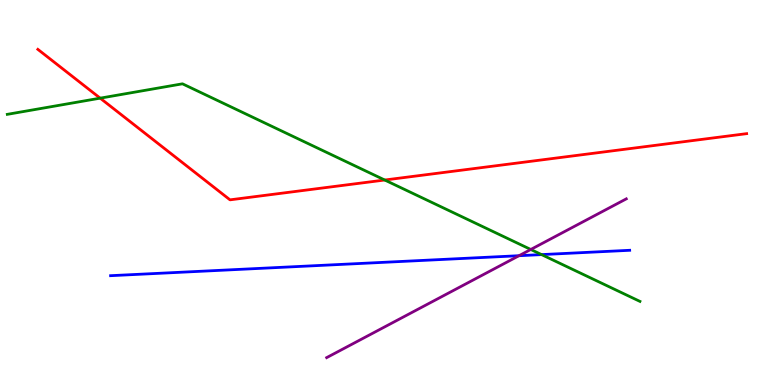[{'lines': ['blue', 'red'], 'intersections': []}, {'lines': ['green', 'red'], 'intersections': [{'x': 1.29, 'y': 7.45}, {'x': 4.96, 'y': 5.32}]}, {'lines': ['purple', 'red'], 'intersections': []}, {'lines': ['blue', 'green'], 'intersections': [{'x': 6.99, 'y': 3.39}]}, {'lines': ['blue', 'purple'], 'intersections': [{'x': 6.7, 'y': 3.36}]}, {'lines': ['green', 'purple'], 'intersections': [{'x': 6.85, 'y': 3.52}]}]